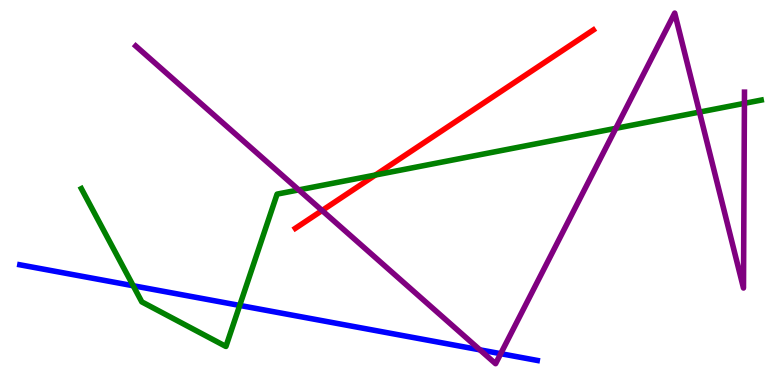[{'lines': ['blue', 'red'], 'intersections': []}, {'lines': ['green', 'red'], 'intersections': [{'x': 4.84, 'y': 5.45}]}, {'lines': ['purple', 'red'], 'intersections': [{'x': 4.16, 'y': 4.53}]}, {'lines': ['blue', 'green'], 'intersections': [{'x': 1.72, 'y': 2.58}, {'x': 3.09, 'y': 2.07}]}, {'lines': ['blue', 'purple'], 'intersections': [{'x': 6.19, 'y': 0.913}, {'x': 6.46, 'y': 0.814}]}, {'lines': ['green', 'purple'], 'intersections': [{'x': 3.85, 'y': 5.07}, {'x': 7.95, 'y': 6.67}, {'x': 9.03, 'y': 7.09}, {'x': 9.61, 'y': 7.32}]}]